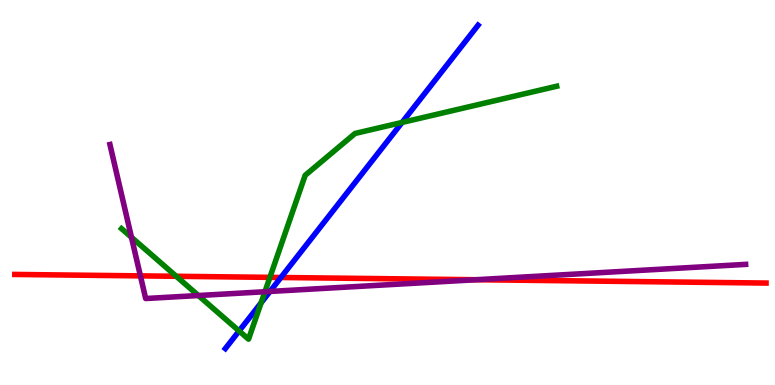[{'lines': ['blue', 'red'], 'intersections': [{'x': 3.62, 'y': 2.79}]}, {'lines': ['green', 'red'], 'intersections': [{'x': 2.27, 'y': 2.82}, {'x': 3.48, 'y': 2.8}]}, {'lines': ['purple', 'red'], 'intersections': [{'x': 1.81, 'y': 2.83}, {'x': 6.14, 'y': 2.73}]}, {'lines': ['blue', 'green'], 'intersections': [{'x': 3.09, 'y': 1.4}, {'x': 3.37, 'y': 2.13}, {'x': 5.19, 'y': 6.82}]}, {'lines': ['blue', 'purple'], 'intersections': [{'x': 3.48, 'y': 2.43}]}, {'lines': ['green', 'purple'], 'intersections': [{'x': 1.7, 'y': 3.84}, {'x': 2.56, 'y': 2.32}, {'x': 3.42, 'y': 2.42}]}]